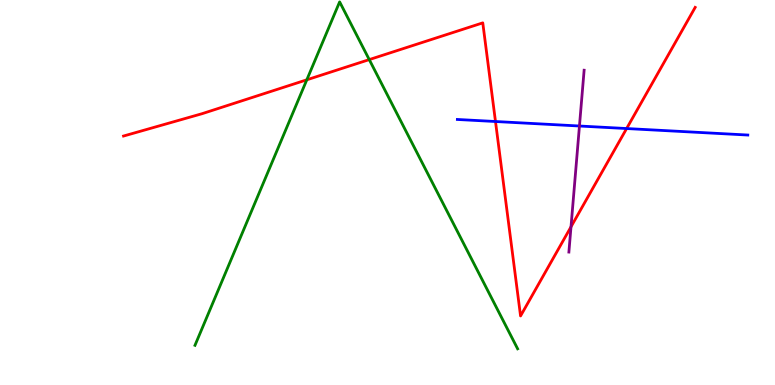[{'lines': ['blue', 'red'], 'intersections': [{'x': 6.39, 'y': 6.84}, {'x': 8.09, 'y': 6.66}]}, {'lines': ['green', 'red'], 'intersections': [{'x': 3.96, 'y': 7.93}, {'x': 4.76, 'y': 8.45}]}, {'lines': ['purple', 'red'], 'intersections': [{'x': 7.37, 'y': 4.11}]}, {'lines': ['blue', 'green'], 'intersections': []}, {'lines': ['blue', 'purple'], 'intersections': [{'x': 7.48, 'y': 6.73}]}, {'lines': ['green', 'purple'], 'intersections': []}]